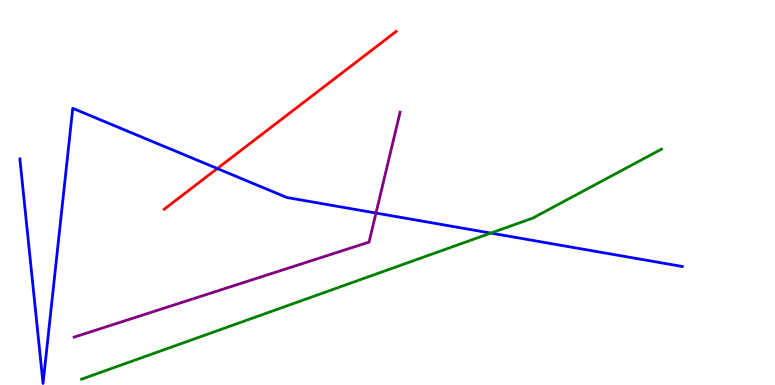[{'lines': ['blue', 'red'], 'intersections': [{'x': 2.8, 'y': 5.62}]}, {'lines': ['green', 'red'], 'intersections': []}, {'lines': ['purple', 'red'], 'intersections': []}, {'lines': ['blue', 'green'], 'intersections': [{'x': 6.33, 'y': 3.95}]}, {'lines': ['blue', 'purple'], 'intersections': [{'x': 4.85, 'y': 4.47}]}, {'lines': ['green', 'purple'], 'intersections': []}]